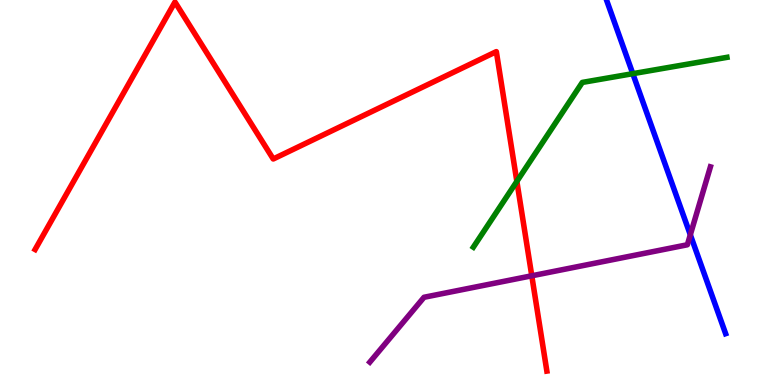[{'lines': ['blue', 'red'], 'intersections': []}, {'lines': ['green', 'red'], 'intersections': [{'x': 6.67, 'y': 5.29}]}, {'lines': ['purple', 'red'], 'intersections': [{'x': 6.86, 'y': 2.84}]}, {'lines': ['blue', 'green'], 'intersections': [{'x': 8.17, 'y': 8.09}]}, {'lines': ['blue', 'purple'], 'intersections': [{'x': 8.91, 'y': 3.9}]}, {'lines': ['green', 'purple'], 'intersections': []}]